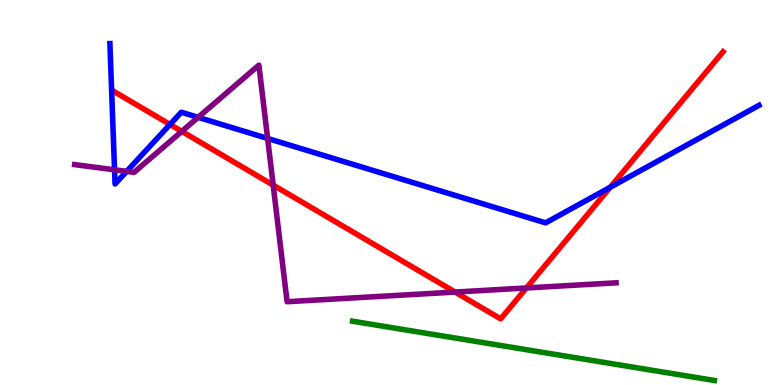[{'lines': ['blue', 'red'], 'intersections': [{'x': 2.19, 'y': 6.77}, {'x': 7.87, 'y': 5.14}]}, {'lines': ['green', 'red'], 'intersections': []}, {'lines': ['purple', 'red'], 'intersections': [{'x': 2.35, 'y': 6.59}, {'x': 3.52, 'y': 5.19}, {'x': 5.87, 'y': 2.41}, {'x': 6.79, 'y': 2.52}]}, {'lines': ['blue', 'green'], 'intersections': []}, {'lines': ['blue', 'purple'], 'intersections': [{'x': 1.48, 'y': 5.59}, {'x': 1.63, 'y': 5.55}, {'x': 2.56, 'y': 6.95}, {'x': 3.45, 'y': 6.4}]}, {'lines': ['green', 'purple'], 'intersections': []}]